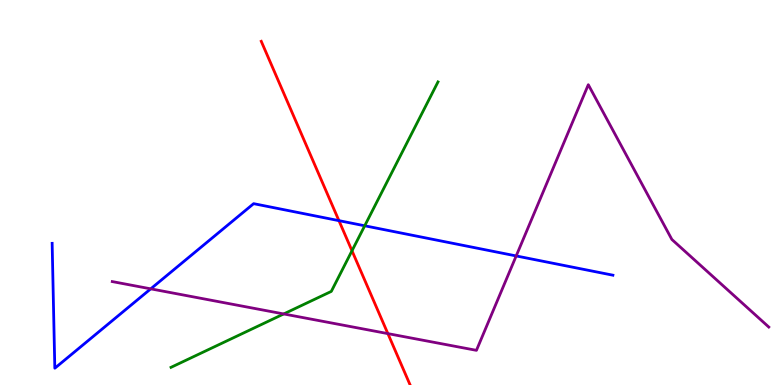[{'lines': ['blue', 'red'], 'intersections': [{'x': 4.37, 'y': 4.27}]}, {'lines': ['green', 'red'], 'intersections': [{'x': 4.54, 'y': 3.49}]}, {'lines': ['purple', 'red'], 'intersections': [{'x': 5.0, 'y': 1.33}]}, {'lines': ['blue', 'green'], 'intersections': [{'x': 4.71, 'y': 4.14}]}, {'lines': ['blue', 'purple'], 'intersections': [{'x': 1.94, 'y': 2.5}, {'x': 6.66, 'y': 3.35}]}, {'lines': ['green', 'purple'], 'intersections': [{'x': 3.66, 'y': 1.85}]}]